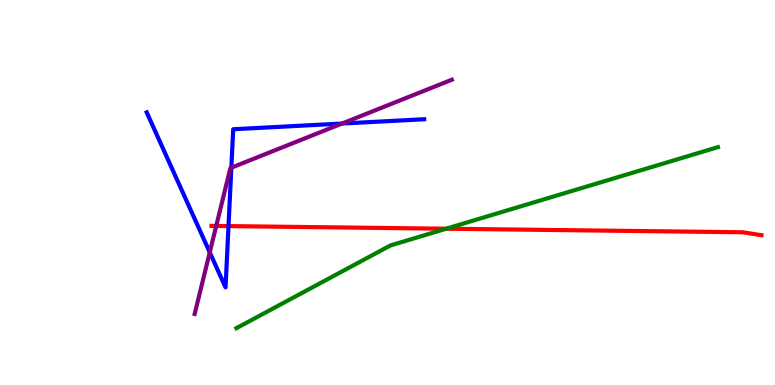[{'lines': ['blue', 'red'], 'intersections': [{'x': 2.95, 'y': 4.13}]}, {'lines': ['green', 'red'], 'intersections': [{'x': 5.76, 'y': 4.06}]}, {'lines': ['purple', 'red'], 'intersections': [{'x': 2.79, 'y': 4.13}]}, {'lines': ['blue', 'green'], 'intersections': []}, {'lines': ['blue', 'purple'], 'intersections': [{'x': 2.71, 'y': 3.45}, {'x': 2.99, 'y': 5.64}, {'x': 4.41, 'y': 6.79}]}, {'lines': ['green', 'purple'], 'intersections': []}]